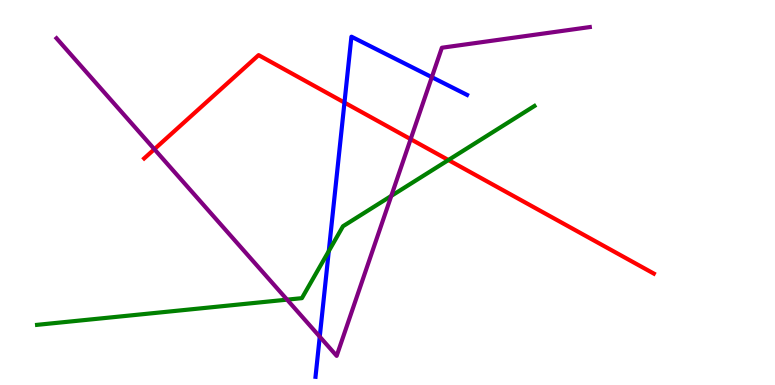[{'lines': ['blue', 'red'], 'intersections': [{'x': 4.44, 'y': 7.34}]}, {'lines': ['green', 'red'], 'intersections': [{'x': 5.79, 'y': 5.84}]}, {'lines': ['purple', 'red'], 'intersections': [{'x': 1.99, 'y': 6.12}, {'x': 5.3, 'y': 6.39}]}, {'lines': ['blue', 'green'], 'intersections': [{'x': 4.24, 'y': 3.48}]}, {'lines': ['blue', 'purple'], 'intersections': [{'x': 4.13, 'y': 1.26}, {'x': 5.57, 'y': 8.0}]}, {'lines': ['green', 'purple'], 'intersections': [{'x': 3.7, 'y': 2.22}, {'x': 5.05, 'y': 4.91}]}]